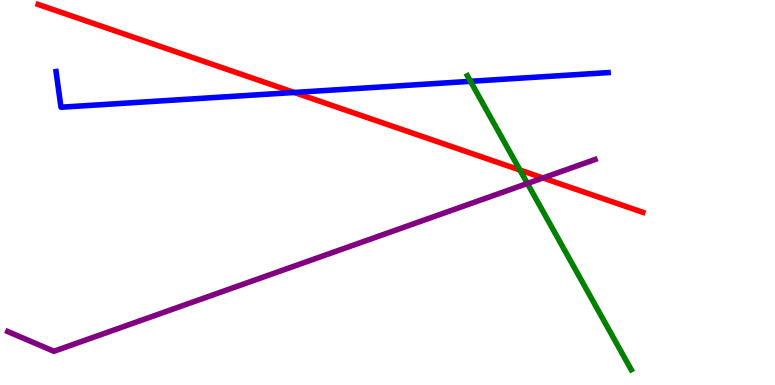[{'lines': ['blue', 'red'], 'intersections': [{'x': 3.8, 'y': 7.6}]}, {'lines': ['green', 'red'], 'intersections': [{'x': 6.71, 'y': 5.58}]}, {'lines': ['purple', 'red'], 'intersections': [{'x': 7.01, 'y': 5.38}]}, {'lines': ['blue', 'green'], 'intersections': [{'x': 6.07, 'y': 7.89}]}, {'lines': ['blue', 'purple'], 'intersections': []}, {'lines': ['green', 'purple'], 'intersections': [{'x': 6.81, 'y': 5.23}]}]